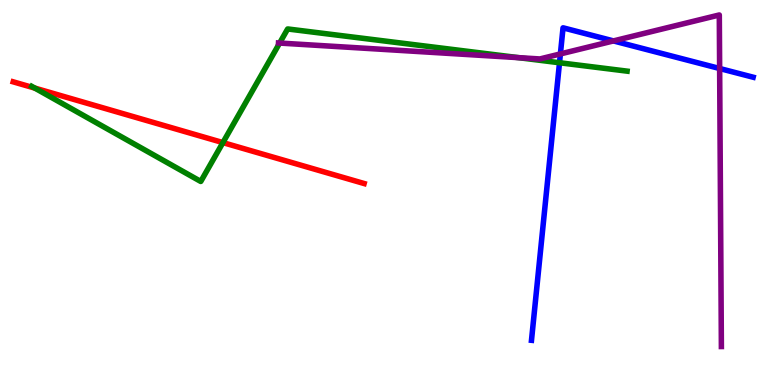[{'lines': ['blue', 'red'], 'intersections': []}, {'lines': ['green', 'red'], 'intersections': [{'x': 0.45, 'y': 7.71}, {'x': 2.88, 'y': 6.3}]}, {'lines': ['purple', 'red'], 'intersections': []}, {'lines': ['blue', 'green'], 'intersections': [{'x': 7.22, 'y': 8.37}]}, {'lines': ['blue', 'purple'], 'intersections': [{'x': 7.23, 'y': 8.6}, {'x': 7.92, 'y': 8.94}, {'x': 9.29, 'y': 8.22}]}, {'lines': ['green', 'purple'], 'intersections': [{'x': 3.61, 'y': 8.88}, {'x': 6.69, 'y': 8.5}]}]